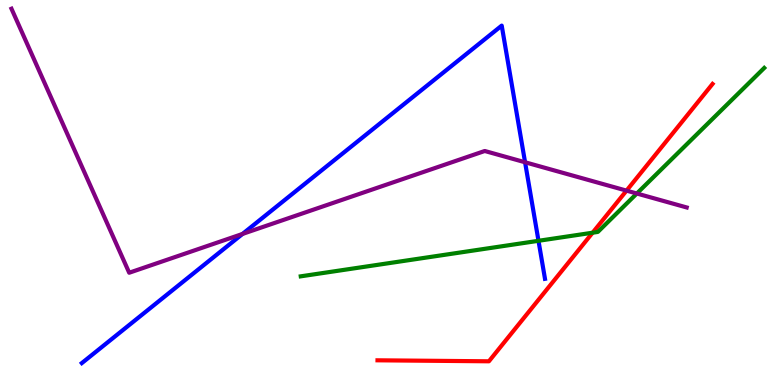[{'lines': ['blue', 'red'], 'intersections': []}, {'lines': ['green', 'red'], 'intersections': [{'x': 7.65, 'y': 3.96}]}, {'lines': ['purple', 'red'], 'intersections': [{'x': 8.08, 'y': 5.05}]}, {'lines': ['blue', 'green'], 'intersections': [{'x': 6.95, 'y': 3.75}]}, {'lines': ['blue', 'purple'], 'intersections': [{'x': 3.13, 'y': 3.92}, {'x': 6.78, 'y': 5.79}]}, {'lines': ['green', 'purple'], 'intersections': [{'x': 8.22, 'y': 4.97}]}]